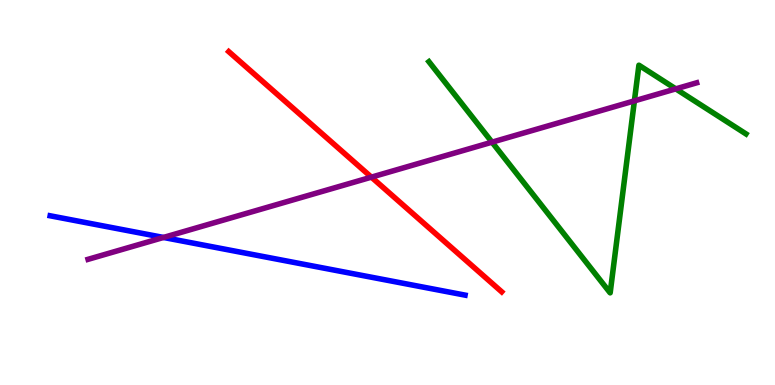[{'lines': ['blue', 'red'], 'intersections': []}, {'lines': ['green', 'red'], 'intersections': []}, {'lines': ['purple', 'red'], 'intersections': [{'x': 4.79, 'y': 5.4}]}, {'lines': ['blue', 'green'], 'intersections': []}, {'lines': ['blue', 'purple'], 'intersections': [{'x': 2.11, 'y': 3.83}]}, {'lines': ['green', 'purple'], 'intersections': [{'x': 6.35, 'y': 6.31}, {'x': 8.19, 'y': 7.38}, {'x': 8.72, 'y': 7.69}]}]